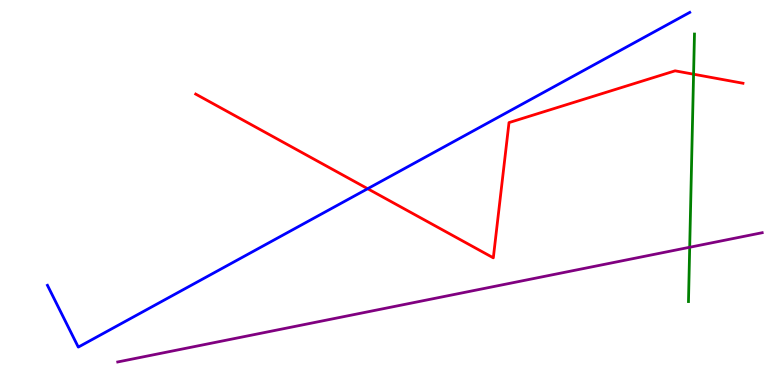[{'lines': ['blue', 'red'], 'intersections': [{'x': 4.74, 'y': 5.1}]}, {'lines': ['green', 'red'], 'intersections': [{'x': 8.95, 'y': 8.07}]}, {'lines': ['purple', 'red'], 'intersections': []}, {'lines': ['blue', 'green'], 'intersections': []}, {'lines': ['blue', 'purple'], 'intersections': []}, {'lines': ['green', 'purple'], 'intersections': [{'x': 8.9, 'y': 3.58}]}]